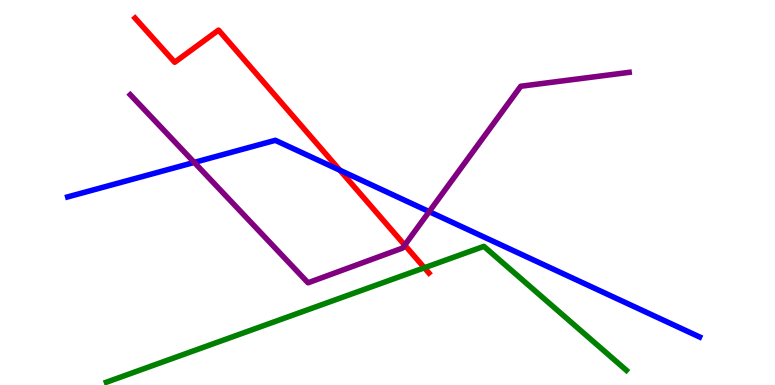[{'lines': ['blue', 'red'], 'intersections': [{'x': 4.39, 'y': 5.58}]}, {'lines': ['green', 'red'], 'intersections': [{'x': 5.48, 'y': 3.04}]}, {'lines': ['purple', 'red'], 'intersections': [{'x': 5.22, 'y': 3.63}]}, {'lines': ['blue', 'green'], 'intersections': []}, {'lines': ['blue', 'purple'], 'intersections': [{'x': 2.51, 'y': 5.78}, {'x': 5.54, 'y': 4.5}]}, {'lines': ['green', 'purple'], 'intersections': []}]